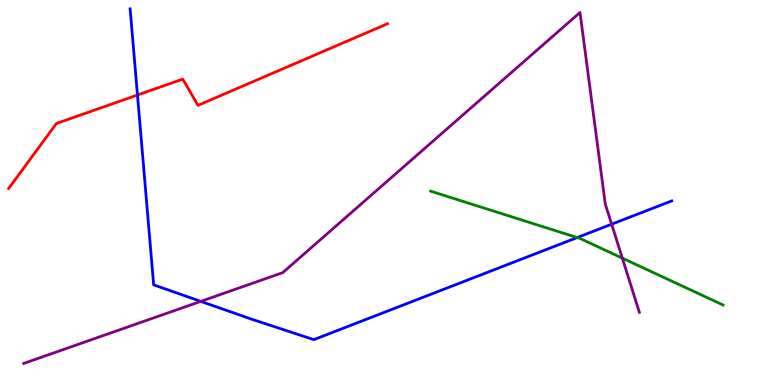[{'lines': ['blue', 'red'], 'intersections': [{'x': 1.77, 'y': 7.53}]}, {'lines': ['green', 'red'], 'intersections': []}, {'lines': ['purple', 'red'], 'intersections': []}, {'lines': ['blue', 'green'], 'intersections': [{'x': 7.45, 'y': 3.83}]}, {'lines': ['blue', 'purple'], 'intersections': [{'x': 2.59, 'y': 2.17}, {'x': 7.89, 'y': 4.18}]}, {'lines': ['green', 'purple'], 'intersections': [{'x': 8.03, 'y': 3.3}]}]